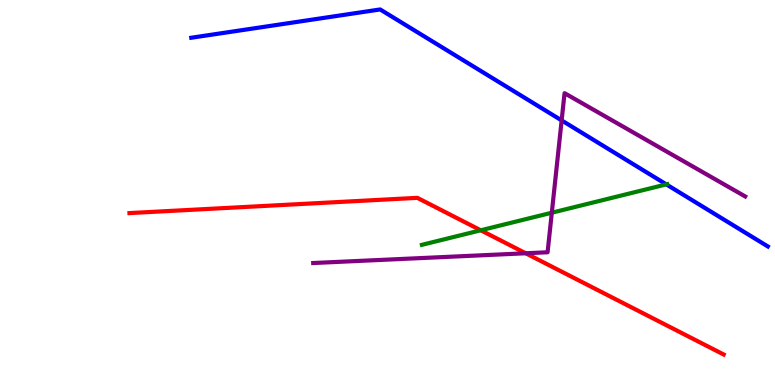[{'lines': ['blue', 'red'], 'intersections': []}, {'lines': ['green', 'red'], 'intersections': [{'x': 6.2, 'y': 4.02}]}, {'lines': ['purple', 'red'], 'intersections': [{'x': 6.78, 'y': 3.42}]}, {'lines': ['blue', 'green'], 'intersections': [{'x': 8.6, 'y': 5.21}]}, {'lines': ['blue', 'purple'], 'intersections': [{'x': 7.25, 'y': 6.87}]}, {'lines': ['green', 'purple'], 'intersections': [{'x': 7.12, 'y': 4.47}]}]